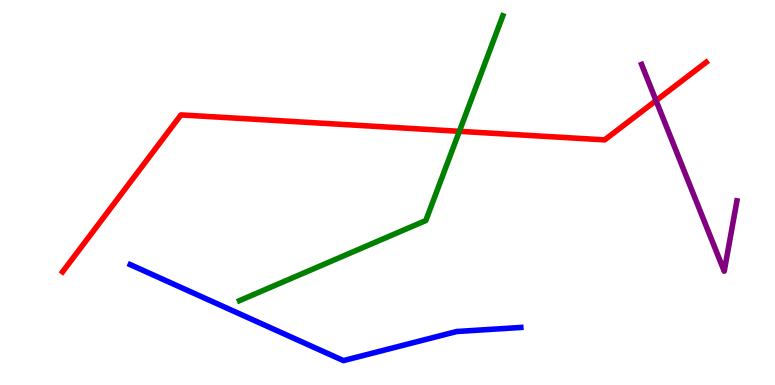[{'lines': ['blue', 'red'], 'intersections': []}, {'lines': ['green', 'red'], 'intersections': [{'x': 5.93, 'y': 6.59}]}, {'lines': ['purple', 'red'], 'intersections': [{'x': 8.47, 'y': 7.39}]}, {'lines': ['blue', 'green'], 'intersections': []}, {'lines': ['blue', 'purple'], 'intersections': []}, {'lines': ['green', 'purple'], 'intersections': []}]